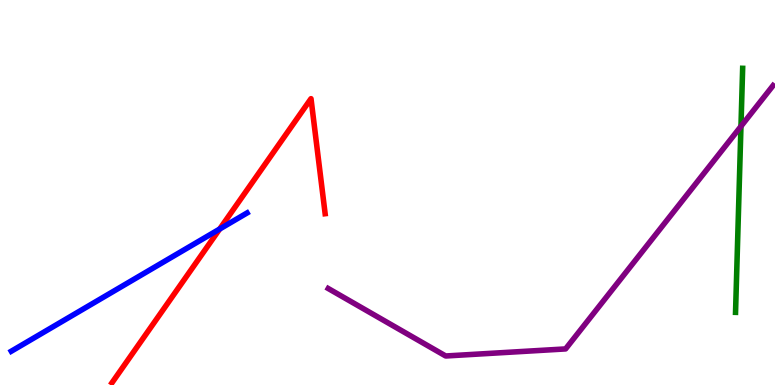[{'lines': ['blue', 'red'], 'intersections': [{'x': 2.83, 'y': 4.05}]}, {'lines': ['green', 'red'], 'intersections': []}, {'lines': ['purple', 'red'], 'intersections': []}, {'lines': ['blue', 'green'], 'intersections': []}, {'lines': ['blue', 'purple'], 'intersections': []}, {'lines': ['green', 'purple'], 'intersections': [{'x': 9.56, 'y': 6.72}]}]